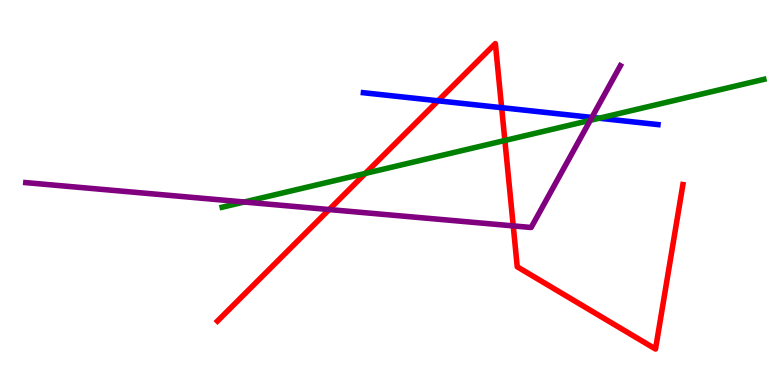[{'lines': ['blue', 'red'], 'intersections': [{'x': 5.65, 'y': 7.38}, {'x': 6.47, 'y': 7.2}]}, {'lines': ['green', 'red'], 'intersections': [{'x': 4.71, 'y': 5.5}, {'x': 6.51, 'y': 6.35}]}, {'lines': ['purple', 'red'], 'intersections': [{'x': 4.25, 'y': 4.56}, {'x': 6.62, 'y': 4.13}]}, {'lines': ['blue', 'green'], 'intersections': [{'x': 7.73, 'y': 6.93}]}, {'lines': ['blue', 'purple'], 'intersections': [{'x': 7.64, 'y': 6.95}]}, {'lines': ['green', 'purple'], 'intersections': [{'x': 3.15, 'y': 4.75}, {'x': 7.62, 'y': 6.87}]}]